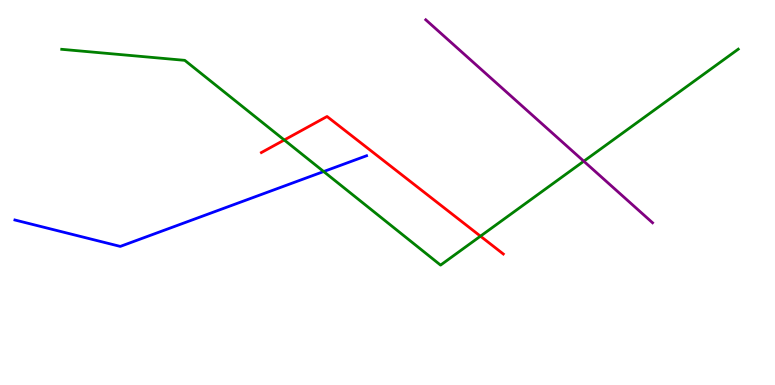[{'lines': ['blue', 'red'], 'intersections': []}, {'lines': ['green', 'red'], 'intersections': [{'x': 3.67, 'y': 6.36}, {'x': 6.2, 'y': 3.87}]}, {'lines': ['purple', 'red'], 'intersections': []}, {'lines': ['blue', 'green'], 'intersections': [{'x': 4.18, 'y': 5.54}]}, {'lines': ['blue', 'purple'], 'intersections': []}, {'lines': ['green', 'purple'], 'intersections': [{'x': 7.53, 'y': 5.81}]}]